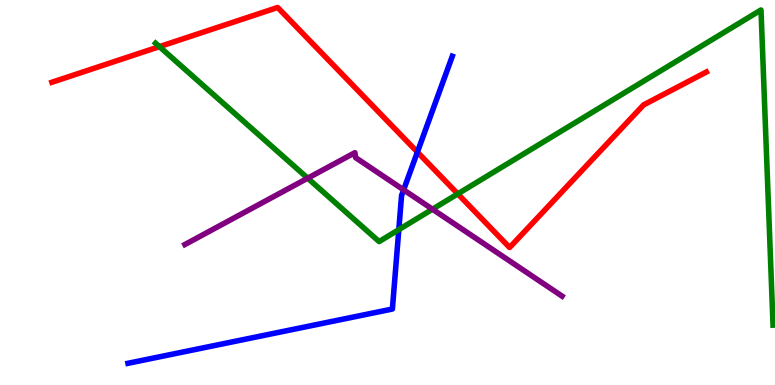[{'lines': ['blue', 'red'], 'intersections': [{'x': 5.39, 'y': 6.05}]}, {'lines': ['green', 'red'], 'intersections': [{'x': 2.06, 'y': 8.79}, {'x': 5.91, 'y': 4.96}]}, {'lines': ['purple', 'red'], 'intersections': []}, {'lines': ['blue', 'green'], 'intersections': [{'x': 5.15, 'y': 4.04}]}, {'lines': ['blue', 'purple'], 'intersections': [{'x': 5.21, 'y': 5.07}]}, {'lines': ['green', 'purple'], 'intersections': [{'x': 3.97, 'y': 5.37}, {'x': 5.58, 'y': 4.57}]}]